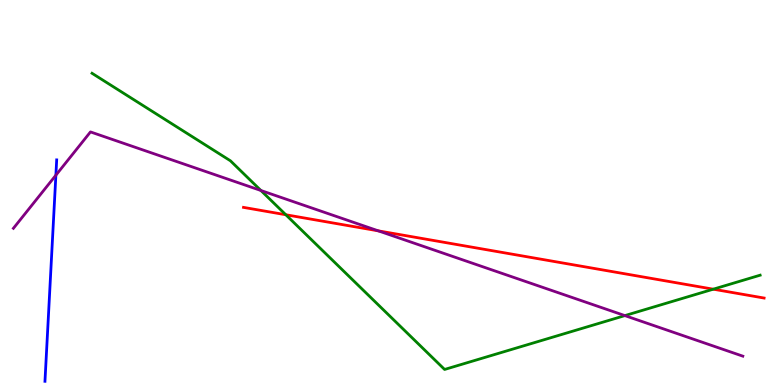[{'lines': ['blue', 'red'], 'intersections': []}, {'lines': ['green', 'red'], 'intersections': [{'x': 3.69, 'y': 4.42}, {'x': 9.2, 'y': 2.49}]}, {'lines': ['purple', 'red'], 'intersections': [{'x': 4.88, 'y': 4.0}]}, {'lines': ['blue', 'green'], 'intersections': []}, {'lines': ['blue', 'purple'], 'intersections': [{'x': 0.721, 'y': 5.45}]}, {'lines': ['green', 'purple'], 'intersections': [{'x': 3.37, 'y': 5.05}, {'x': 8.06, 'y': 1.8}]}]